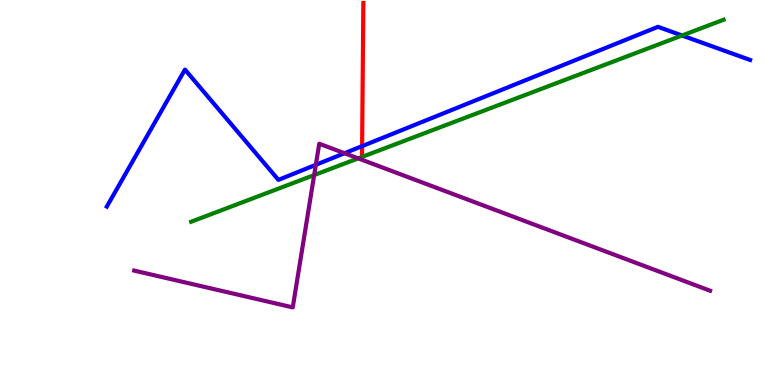[{'lines': ['blue', 'red'], 'intersections': [{'x': 4.67, 'y': 6.2}]}, {'lines': ['green', 'red'], 'intersections': []}, {'lines': ['purple', 'red'], 'intersections': []}, {'lines': ['blue', 'green'], 'intersections': [{'x': 8.8, 'y': 9.08}]}, {'lines': ['blue', 'purple'], 'intersections': [{'x': 4.08, 'y': 5.72}, {'x': 4.45, 'y': 6.02}]}, {'lines': ['green', 'purple'], 'intersections': [{'x': 4.05, 'y': 5.45}, {'x': 4.62, 'y': 5.89}]}]